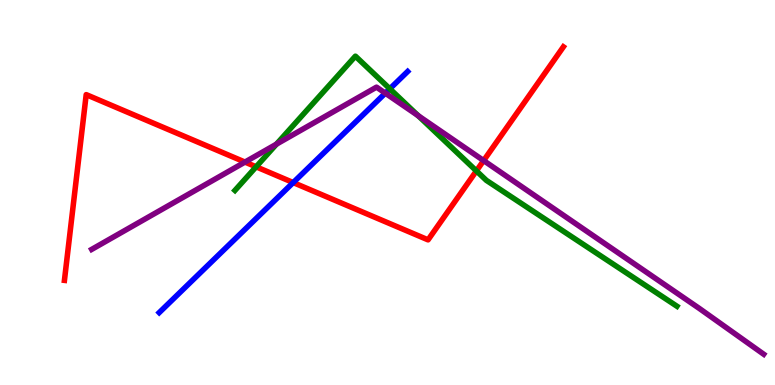[{'lines': ['blue', 'red'], 'intersections': [{'x': 3.78, 'y': 5.26}]}, {'lines': ['green', 'red'], 'intersections': [{'x': 3.3, 'y': 5.67}, {'x': 6.15, 'y': 5.56}]}, {'lines': ['purple', 'red'], 'intersections': [{'x': 3.16, 'y': 5.79}, {'x': 6.24, 'y': 5.83}]}, {'lines': ['blue', 'green'], 'intersections': [{'x': 5.03, 'y': 7.69}]}, {'lines': ['blue', 'purple'], 'intersections': [{'x': 4.97, 'y': 7.58}]}, {'lines': ['green', 'purple'], 'intersections': [{'x': 3.57, 'y': 6.26}, {'x': 5.4, 'y': 6.99}]}]